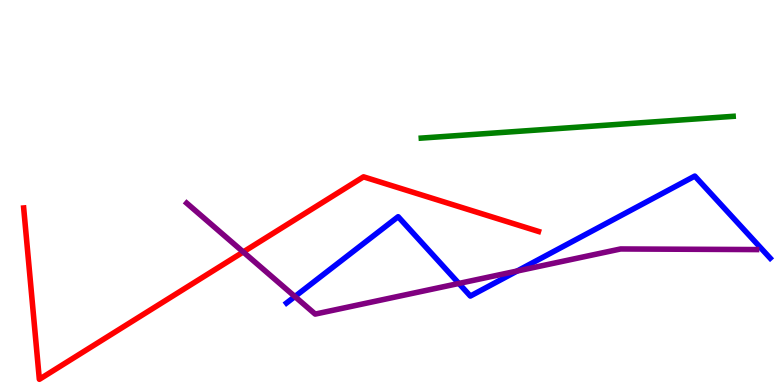[{'lines': ['blue', 'red'], 'intersections': []}, {'lines': ['green', 'red'], 'intersections': []}, {'lines': ['purple', 'red'], 'intersections': [{'x': 3.14, 'y': 3.46}]}, {'lines': ['blue', 'green'], 'intersections': []}, {'lines': ['blue', 'purple'], 'intersections': [{'x': 3.81, 'y': 2.3}, {'x': 5.92, 'y': 2.64}, {'x': 6.67, 'y': 2.96}]}, {'lines': ['green', 'purple'], 'intersections': []}]